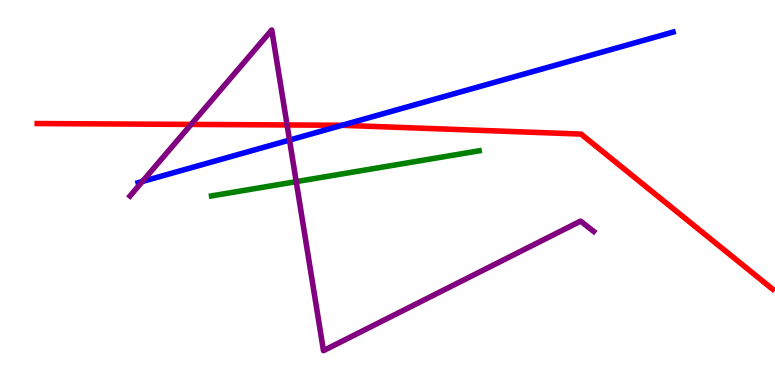[{'lines': ['blue', 'red'], 'intersections': [{'x': 4.41, 'y': 6.75}]}, {'lines': ['green', 'red'], 'intersections': []}, {'lines': ['purple', 'red'], 'intersections': [{'x': 2.47, 'y': 6.77}, {'x': 3.7, 'y': 6.75}]}, {'lines': ['blue', 'green'], 'intersections': []}, {'lines': ['blue', 'purple'], 'intersections': [{'x': 1.84, 'y': 5.29}, {'x': 3.74, 'y': 6.36}]}, {'lines': ['green', 'purple'], 'intersections': [{'x': 3.82, 'y': 5.28}]}]